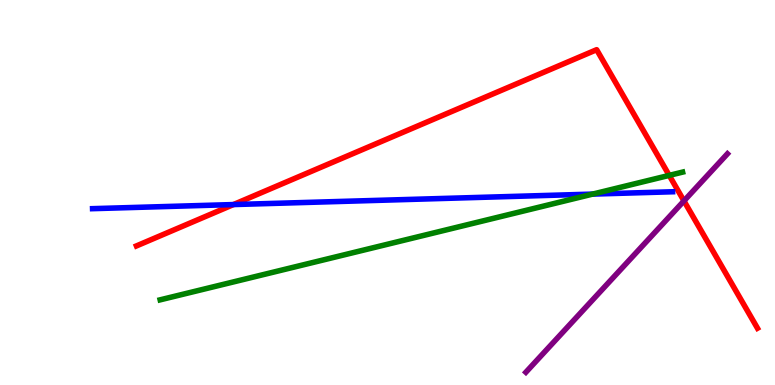[{'lines': ['blue', 'red'], 'intersections': [{'x': 3.01, 'y': 4.69}]}, {'lines': ['green', 'red'], 'intersections': [{'x': 8.64, 'y': 5.44}]}, {'lines': ['purple', 'red'], 'intersections': [{'x': 8.83, 'y': 4.78}]}, {'lines': ['blue', 'green'], 'intersections': [{'x': 7.65, 'y': 4.96}]}, {'lines': ['blue', 'purple'], 'intersections': []}, {'lines': ['green', 'purple'], 'intersections': []}]